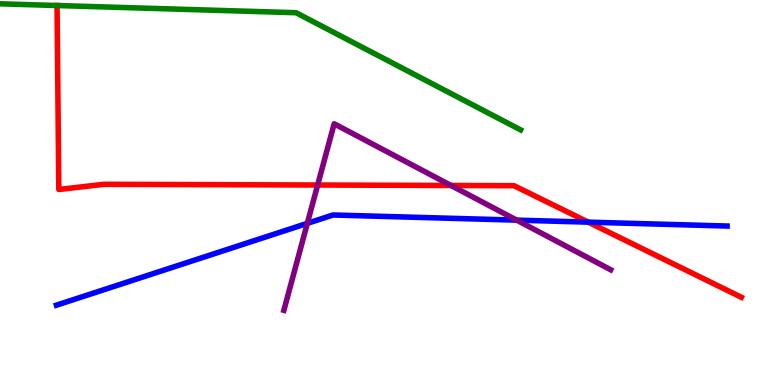[{'lines': ['blue', 'red'], 'intersections': [{'x': 7.59, 'y': 4.23}]}, {'lines': ['green', 'red'], 'intersections': [{'x': 0.736, 'y': 9.86}]}, {'lines': ['purple', 'red'], 'intersections': [{'x': 4.1, 'y': 5.19}, {'x': 5.82, 'y': 5.18}]}, {'lines': ['blue', 'green'], 'intersections': []}, {'lines': ['blue', 'purple'], 'intersections': [{'x': 3.97, 'y': 4.2}, {'x': 6.67, 'y': 4.28}]}, {'lines': ['green', 'purple'], 'intersections': []}]